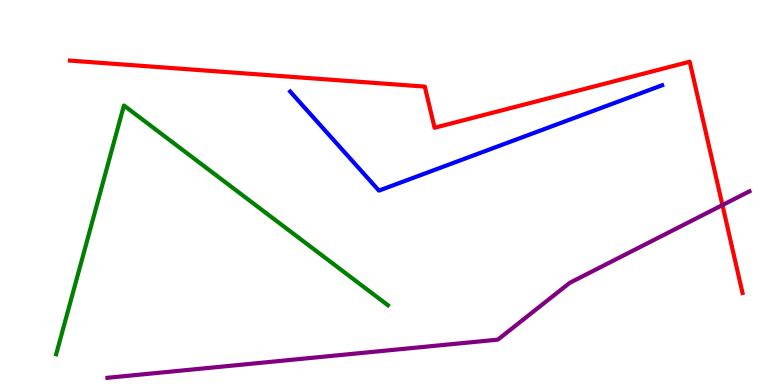[{'lines': ['blue', 'red'], 'intersections': []}, {'lines': ['green', 'red'], 'intersections': []}, {'lines': ['purple', 'red'], 'intersections': [{'x': 9.32, 'y': 4.67}]}, {'lines': ['blue', 'green'], 'intersections': []}, {'lines': ['blue', 'purple'], 'intersections': []}, {'lines': ['green', 'purple'], 'intersections': []}]